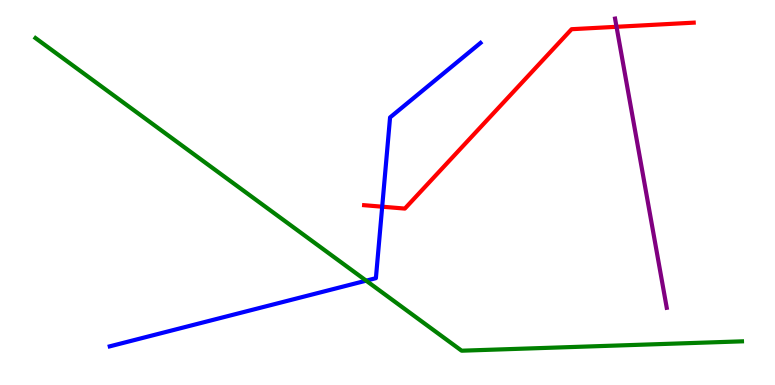[{'lines': ['blue', 'red'], 'intersections': [{'x': 4.93, 'y': 4.63}]}, {'lines': ['green', 'red'], 'intersections': []}, {'lines': ['purple', 'red'], 'intersections': [{'x': 7.96, 'y': 9.3}]}, {'lines': ['blue', 'green'], 'intersections': [{'x': 4.72, 'y': 2.71}]}, {'lines': ['blue', 'purple'], 'intersections': []}, {'lines': ['green', 'purple'], 'intersections': []}]